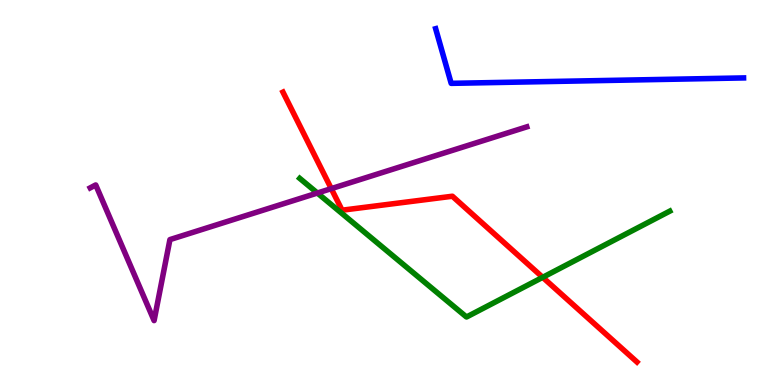[{'lines': ['blue', 'red'], 'intersections': []}, {'lines': ['green', 'red'], 'intersections': [{'x': 7.0, 'y': 2.8}]}, {'lines': ['purple', 'red'], 'intersections': [{'x': 4.27, 'y': 5.1}]}, {'lines': ['blue', 'green'], 'intersections': []}, {'lines': ['blue', 'purple'], 'intersections': []}, {'lines': ['green', 'purple'], 'intersections': [{'x': 4.1, 'y': 4.99}]}]